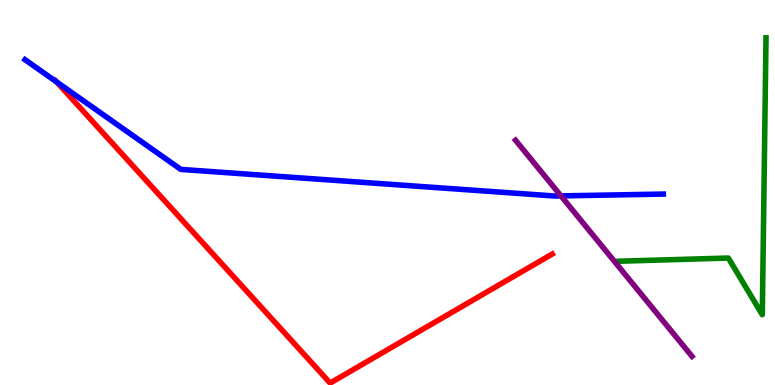[{'lines': ['blue', 'red'], 'intersections': [{'x': 0.732, 'y': 7.87}]}, {'lines': ['green', 'red'], 'intersections': []}, {'lines': ['purple', 'red'], 'intersections': []}, {'lines': ['blue', 'green'], 'intersections': []}, {'lines': ['blue', 'purple'], 'intersections': [{'x': 7.24, 'y': 4.91}]}, {'lines': ['green', 'purple'], 'intersections': []}]